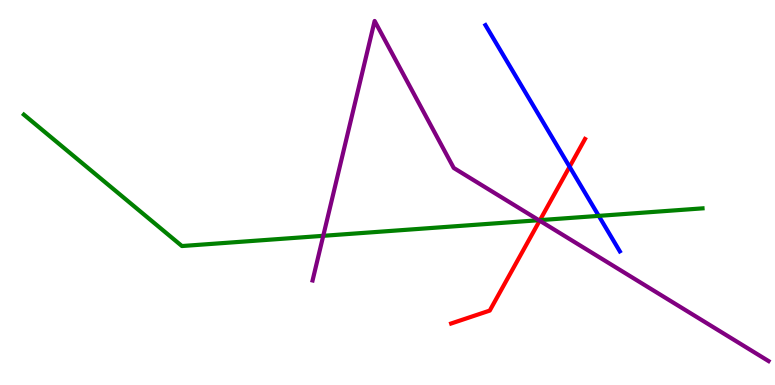[{'lines': ['blue', 'red'], 'intersections': [{'x': 7.35, 'y': 5.67}]}, {'lines': ['green', 'red'], 'intersections': [{'x': 6.97, 'y': 4.28}]}, {'lines': ['purple', 'red'], 'intersections': [{'x': 6.96, 'y': 4.27}]}, {'lines': ['blue', 'green'], 'intersections': [{'x': 7.73, 'y': 4.39}]}, {'lines': ['blue', 'purple'], 'intersections': []}, {'lines': ['green', 'purple'], 'intersections': [{'x': 4.17, 'y': 3.88}, {'x': 6.95, 'y': 4.28}]}]